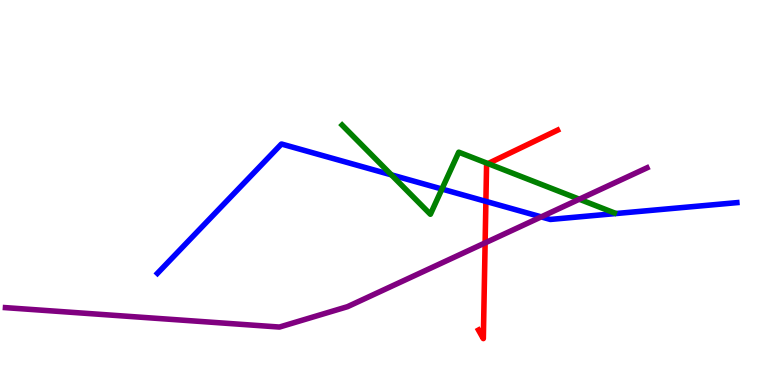[{'lines': ['blue', 'red'], 'intersections': [{'x': 6.27, 'y': 4.77}]}, {'lines': ['green', 'red'], 'intersections': [{'x': 6.3, 'y': 5.75}]}, {'lines': ['purple', 'red'], 'intersections': [{'x': 6.26, 'y': 3.69}]}, {'lines': ['blue', 'green'], 'intersections': [{'x': 5.05, 'y': 5.46}, {'x': 5.7, 'y': 5.09}]}, {'lines': ['blue', 'purple'], 'intersections': [{'x': 6.98, 'y': 4.37}]}, {'lines': ['green', 'purple'], 'intersections': [{'x': 7.47, 'y': 4.83}]}]